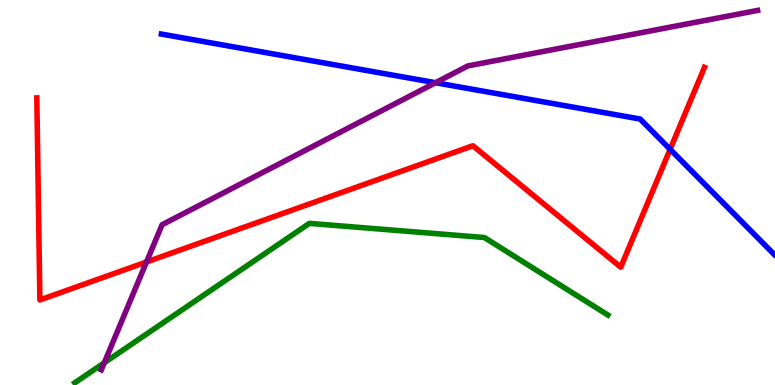[{'lines': ['blue', 'red'], 'intersections': [{'x': 8.65, 'y': 6.12}]}, {'lines': ['green', 'red'], 'intersections': []}, {'lines': ['purple', 'red'], 'intersections': [{'x': 1.89, 'y': 3.19}]}, {'lines': ['blue', 'green'], 'intersections': []}, {'lines': ['blue', 'purple'], 'intersections': [{'x': 5.62, 'y': 7.85}]}, {'lines': ['green', 'purple'], 'intersections': [{'x': 1.35, 'y': 0.578}]}]